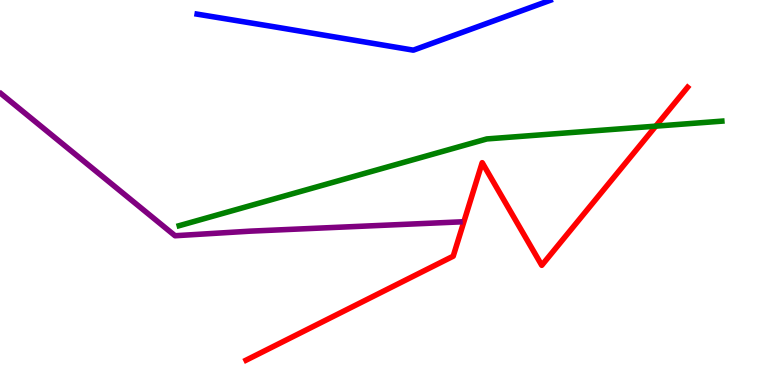[{'lines': ['blue', 'red'], 'intersections': []}, {'lines': ['green', 'red'], 'intersections': [{'x': 8.46, 'y': 6.72}]}, {'lines': ['purple', 'red'], 'intersections': []}, {'lines': ['blue', 'green'], 'intersections': []}, {'lines': ['blue', 'purple'], 'intersections': []}, {'lines': ['green', 'purple'], 'intersections': []}]